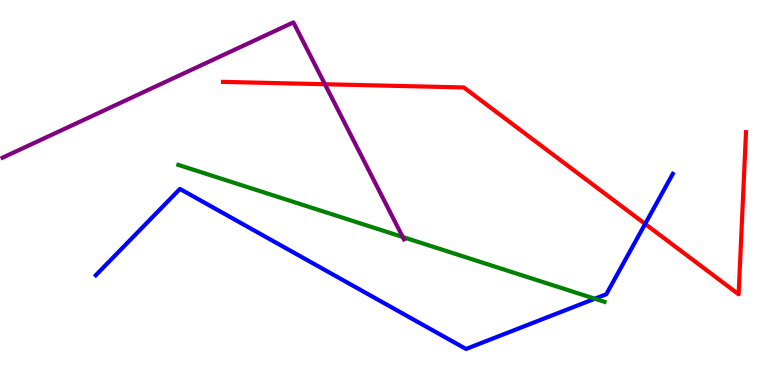[{'lines': ['blue', 'red'], 'intersections': [{'x': 8.32, 'y': 4.18}]}, {'lines': ['green', 'red'], 'intersections': []}, {'lines': ['purple', 'red'], 'intersections': [{'x': 4.19, 'y': 7.81}]}, {'lines': ['blue', 'green'], 'intersections': [{'x': 7.68, 'y': 2.24}]}, {'lines': ['blue', 'purple'], 'intersections': []}, {'lines': ['green', 'purple'], 'intersections': [{'x': 5.2, 'y': 3.84}]}]